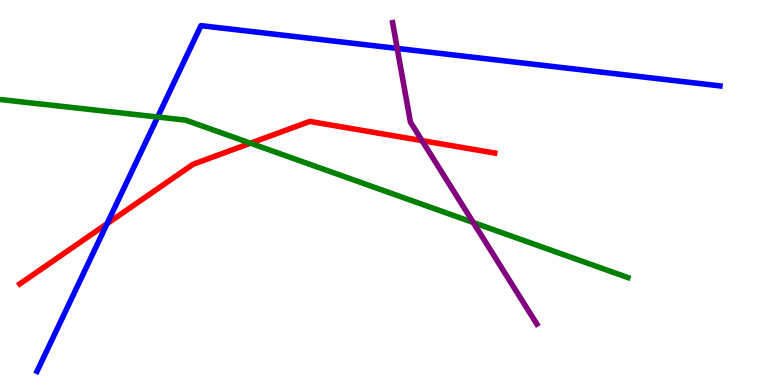[{'lines': ['blue', 'red'], 'intersections': [{'x': 1.38, 'y': 4.19}]}, {'lines': ['green', 'red'], 'intersections': [{'x': 3.23, 'y': 6.28}]}, {'lines': ['purple', 'red'], 'intersections': [{'x': 5.45, 'y': 6.35}]}, {'lines': ['blue', 'green'], 'intersections': [{'x': 2.03, 'y': 6.96}]}, {'lines': ['blue', 'purple'], 'intersections': [{'x': 5.13, 'y': 8.74}]}, {'lines': ['green', 'purple'], 'intersections': [{'x': 6.11, 'y': 4.22}]}]